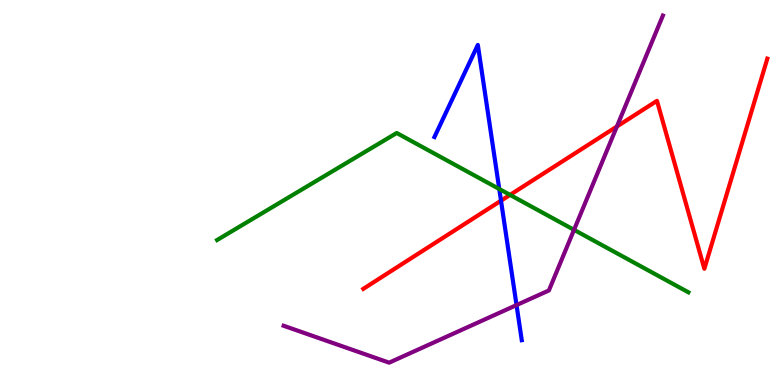[{'lines': ['blue', 'red'], 'intersections': [{'x': 6.46, 'y': 4.79}]}, {'lines': ['green', 'red'], 'intersections': [{'x': 6.58, 'y': 4.94}]}, {'lines': ['purple', 'red'], 'intersections': [{'x': 7.96, 'y': 6.71}]}, {'lines': ['blue', 'green'], 'intersections': [{'x': 6.44, 'y': 5.09}]}, {'lines': ['blue', 'purple'], 'intersections': [{'x': 6.66, 'y': 2.08}]}, {'lines': ['green', 'purple'], 'intersections': [{'x': 7.41, 'y': 4.03}]}]